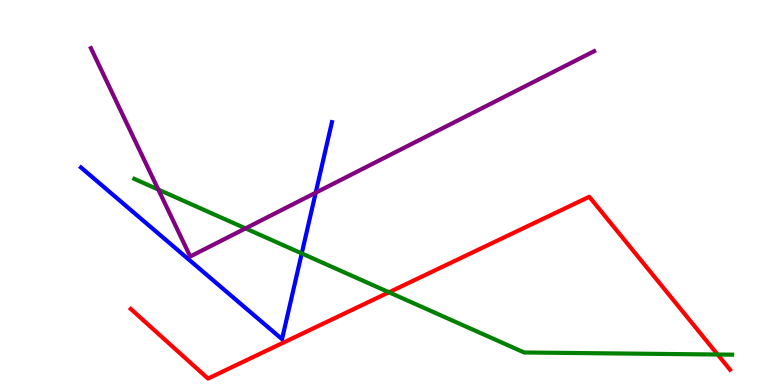[{'lines': ['blue', 'red'], 'intersections': []}, {'lines': ['green', 'red'], 'intersections': [{'x': 5.02, 'y': 2.41}, {'x': 9.26, 'y': 0.792}]}, {'lines': ['purple', 'red'], 'intersections': []}, {'lines': ['blue', 'green'], 'intersections': [{'x': 3.89, 'y': 3.42}]}, {'lines': ['blue', 'purple'], 'intersections': [{'x': 4.07, 'y': 4.99}]}, {'lines': ['green', 'purple'], 'intersections': [{'x': 2.04, 'y': 5.08}, {'x': 3.17, 'y': 4.07}]}]